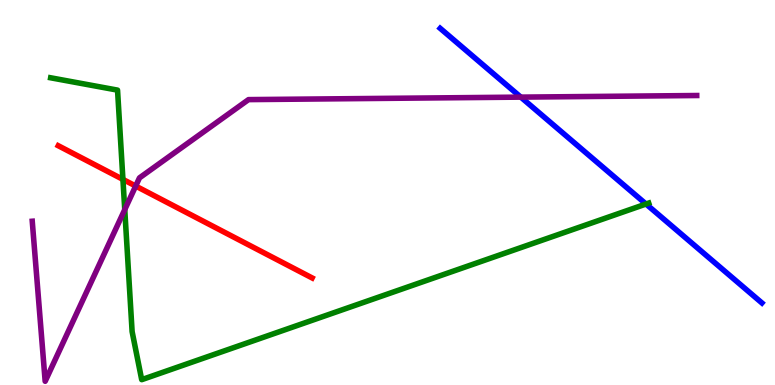[{'lines': ['blue', 'red'], 'intersections': []}, {'lines': ['green', 'red'], 'intersections': [{'x': 1.59, 'y': 5.34}]}, {'lines': ['purple', 'red'], 'intersections': [{'x': 1.75, 'y': 5.17}]}, {'lines': ['blue', 'green'], 'intersections': [{'x': 8.34, 'y': 4.7}]}, {'lines': ['blue', 'purple'], 'intersections': [{'x': 6.72, 'y': 7.48}]}, {'lines': ['green', 'purple'], 'intersections': [{'x': 1.61, 'y': 4.56}]}]